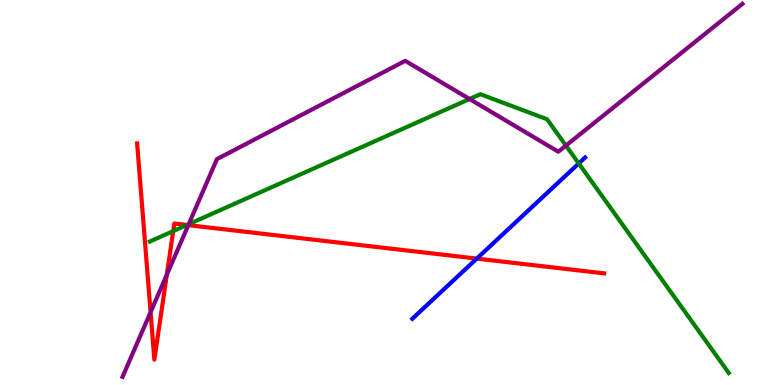[{'lines': ['blue', 'red'], 'intersections': [{'x': 6.15, 'y': 3.28}]}, {'lines': ['green', 'red'], 'intersections': [{'x': 2.24, 'y': 4.0}, {'x': 2.41, 'y': 4.16}]}, {'lines': ['purple', 'red'], 'intersections': [{'x': 1.94, 'y': 1.89}, {'x': 2.15, 'y': 2.86}, {'x': 2.43, 'y': 4.15}]}, {'lines': ['blue', 'green'], 'intersections': [{'x': 7.47, 'y': 5.75}]}, {'lines': ['blue', 'purple'], 'intersections': []}, {'lines': ['green', 'purple'], 'intersections': [{'x': 2.44, 'y': 4.18}, {'x': 6.06, 'y': 7.43}, {'x': 7.3, 'y': 6.22}]}]